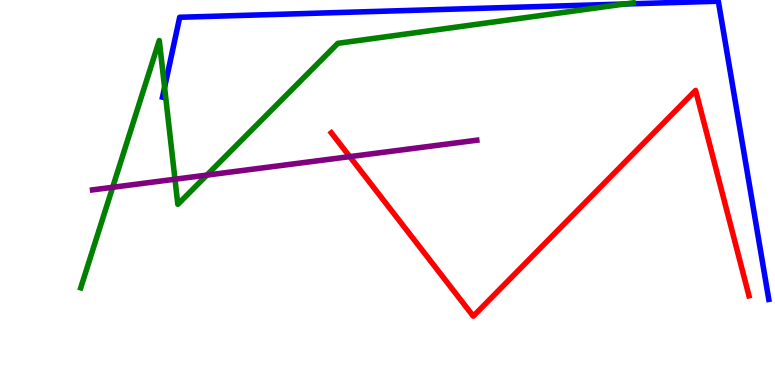[{'lines': ['blue', 'red'], 'intersections': []}, {'lines': ['green', 'red'], 'intersections': []}, {'lines': ['purple', 'red'], 'intersections': [{'x': 4.51, 'y': 5.93}]}, {'lines': ['blue', 'green'], 'intersections': [{'x': 2.12, 'y': 7.73}, {'x': 8.06, 'y': 9.9}]}, {'lines': ['blue', 'purple'], 'intersections': []}, {'lines': ['green', 'purple'], 'intersections': [{'x': 1.45, 'y': 5.14}, {'x': 2.26, 'y': 5.34}, {'x': 2.67, 'y': 5.45}]}]